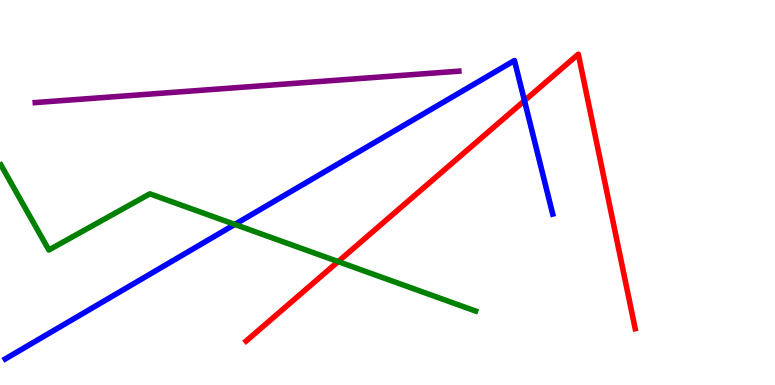[{'lines': ['blue', 'red'], 'intersections': [{'x': 6.77, 'y': 7.38}]}, {'lines': ['green', 'red'], 'intersections': [{'x': 4.36, 'y': 3.21}]}, {'lines': ['purple', 'red'], 'intersections': []}, {'lines': ['blue', 'green'], 'intersections': [{'x': 3.03, 'y': 4.17}]}, {'lines': ['blue', 'purple'], 'intersections': []}, {'lines': ['green', 'purple'], 'intersections': []}]